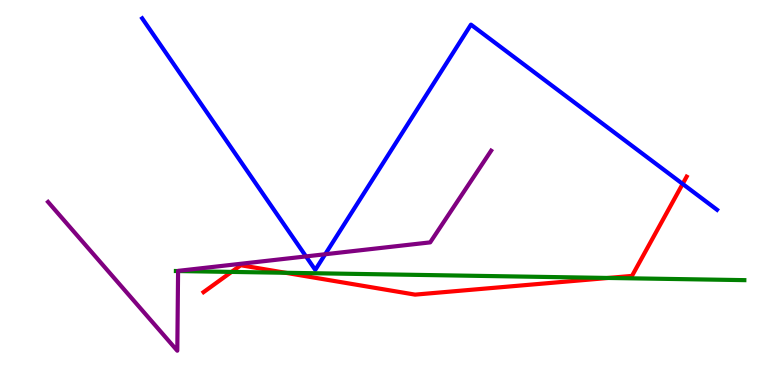[{'lines': ['blue', 'red'], 'intersections': [{'x': 8.81, 'y': 5.22}]}, {'lines': ['green', 'red'], 'intersections': [{'x': 2.99, 'y': 2.94}, {'x': 3.68, 'y': 2.91}, {'x': 7.85, 'y': 2.78}]}, {'lines': ['purple', 'red'], 'intersections': []}, {'lines': ['blue', 'green'], 'intersections': []}, {'lines': ['blue', 'purple'], 'intersections': [{'x': 3.95, 'y': 3.34}, {'x': 4.2, 'y': 3.4}]}, {'lines': ['green', 'purple'], 'intersections': [{'x': 2.3, 'y': 2.96}]}]